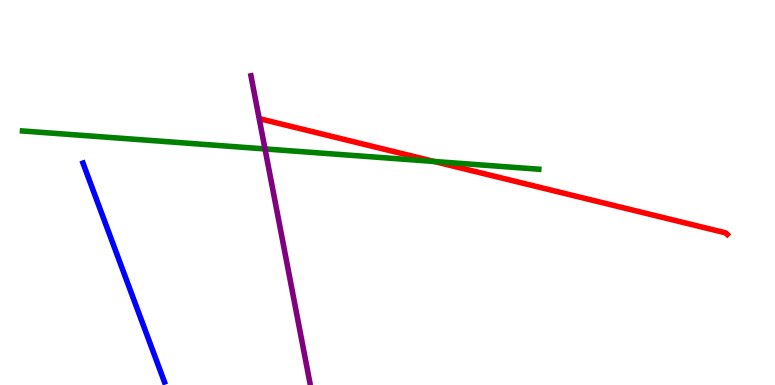[{'lines': ['blue', 'red'], 'intersections': []}, {'lines': ['green', 'red'], 'intersections': [{'x': 5.6, 'y': 5.81}]}, {'lines': ['purple', 'red'], 'intersections': []}, {'lines': ['blue', 'green'], 'intersections': []}, {'lines': ['blue', 'purple'], 'intersections': []}, {'lines': ['green', 'purple'], 'intersections': [{'x': 3.42, 'y': 6.13}]}]